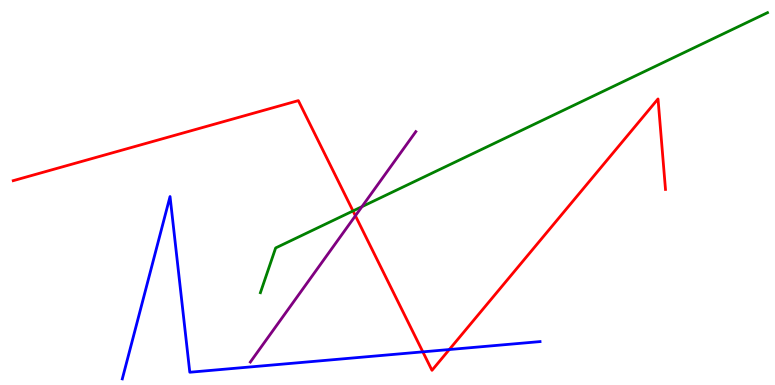[{'lines': ['blue', 'red'], 'intersections': [{'x': 5.46, 'y': 0.861}, {'x': 5.8, 'y': 0.921}]}, {'lines': ['green', 'red'], 'intersections': [{'x': 4.55, 'y': 4.52}]}, {'lines': ['purple', 'red'], 'intersections': [{'x': 4.59, 'y': 4.4}]}, {'lines': ['blue', 'green'], 'intersections': []}, {'lines': ['blue', 'purple'], 'intersections': []}, {'lines': ['green', 'purple'], 'intersections': [{'x': 4.67, 'y': 4.63}]}]